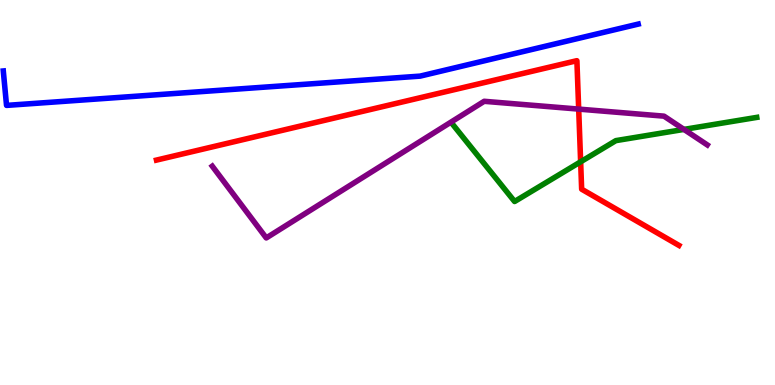[{'lines': ['blue', 'red'], 'intersections': []}, {'lines': ['green', 'red'], 'intersections': [{'x': 7.49, 'y': 5.8}]}, {'lines': ['purple', 'red'], 'intersections': [{'x': 7.47, 'y': 7.17}]}, {'lines': ['blue', 'green'], 'intersections': []}, {'lines': ['blue', 'purple'], 'intersections': []}, {'lines': ['green', 'purple'], 'intersections': [{'x': 8.83, 'y': 6.64}]}]